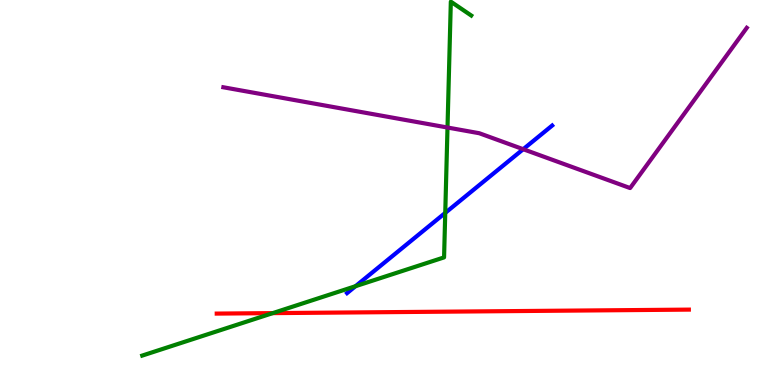[{'lines': ['blue', 'red'], 'intersections': []}, {'lines': ['green', 'red'], 'intersections': [{'x': 3.52, 'y': 1.87}]}, {'lines': ['purple', 'red'], 'intersections': []}, {'lines': ['blue', 'green'], 'intersections': [{'x': 4.59, 'y': 2.57}, {'x': 5.75, 'y': 4.47}]}, {'lines': ['blue', 'purple'], 'intersections': [{'x': 6.75, 'y': 6.12}]}, {'lines': ['green', 'purple'], 'intersections': [{'x': 5.77, 'y': 6.69}]}]